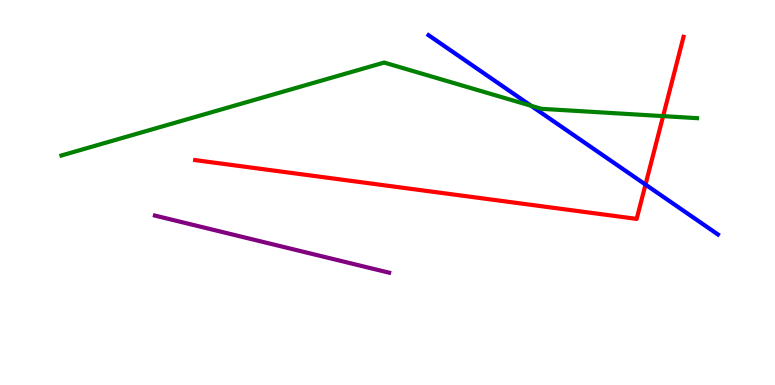[{'lines': ['blue', 'red'], 'intersections': [{'x': 8.33, 'y': 5.21}]}, {'lines': ['green', 'red'], 'intersections': [{'x': 8.56, 'y': 6.98}]}, {'lines': ['purple', 'red'], 'intersections': []}, {'lines': ['blue', 'green'], 'intersections': [{'x': 6.85, 'y': 7.25}]}, {'lines': ['blue', 'purple'], 'intersections': []}, {'lines': ['green', 'purple'], 'intersections': []}]